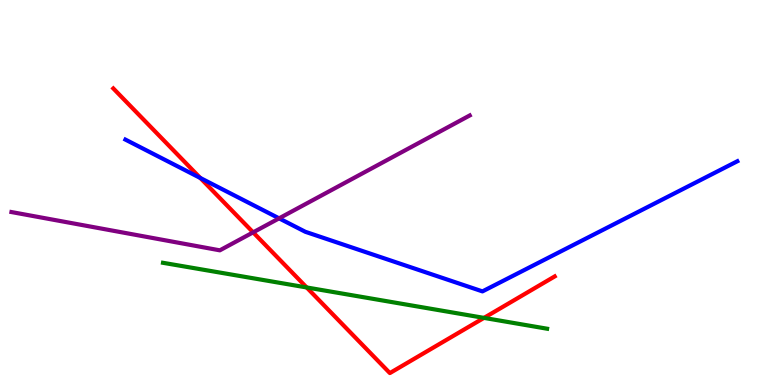[{'lines': ['blue', 'red'], 'intersections': [{'x': 2.58, 'y': 5.38}]}, {'lines': ['green', 'red'], 'intersections': [{'x': 3.96, 'y': 2.53}, {'x': 6.25, 'y': 1.74}]}, {'lines': ['purple', 'red'], 'intersections': [{'x': 3.27, 'y': 3.96}]}, {'lines': ['blue', 'green'], 'intersections': []}, {'lines': ['blue', 'purple'], 'intersections': [{'x': 3.6, 'y': 4.33}]}, {'lines': ['green', 'purple'], 'intersections': []}]